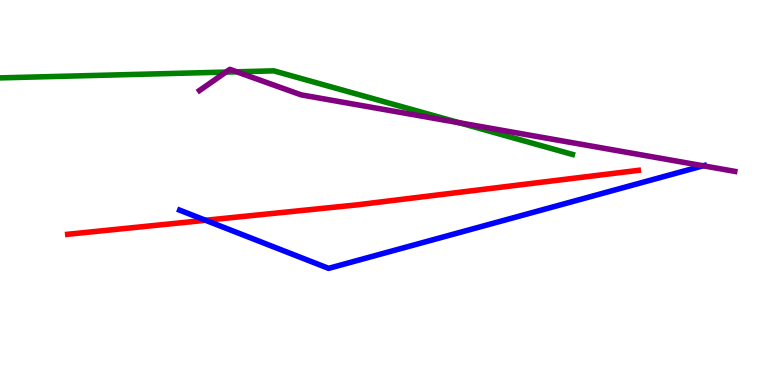[{'lines': ['blue', 'red'], 'intersections': [{'x': 2.65, 'y': 4.28}]}, {'lines': ['green', 'red'], 'intersections': []}, {'lines': ['purple', 'red'], 'intersections': []}, {'lines': ['blue', 'green'], 'intersections': []}, {'lines': ['blue', 'purple'], 'intersections': [{'x': 9.07, 'y': 5.69}]}, {'lines': ['green', 'purple'], 'intersections': [{'x': 2.92, 'y': 8.13}, {'x': 3.05, 'y': 8.13}, {'x': 5.93, 'y': 6.81}]}]